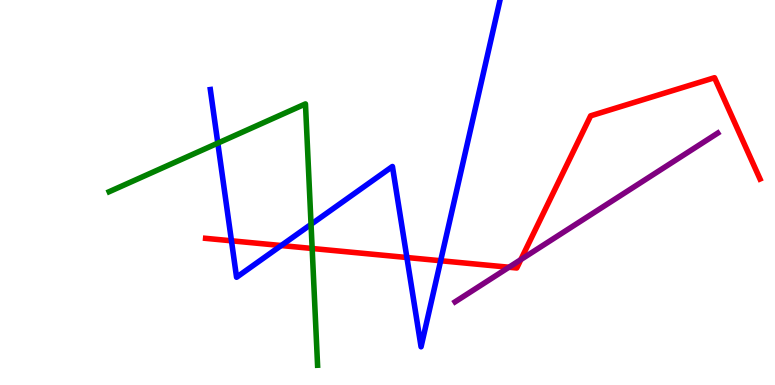[{'lines': ['blue', 'red'], 'intersections': [{'x': 2.99, 'y': 3.75}, {'x': 3.63, 'y': 3.62}, {'x': 5.25, 'y': 3.31}, {'x': 5.69, 'y': 3.23}]}, {'lines': ['green', 'red'], 'intersections': [{'x': 4.03, 'y': 3.55}]}, {'lines': ['purple', 'red'], 'intersections': [{'x': 6.57, 'y': 3.06}, {'x': 6.72, 'y': 3.26}]}, {'lines': ['blue', 'green'], 'intersections': [{'x': 2.81, 'y': 6.28}, {'x': 4.01, 'y': 4.17}]}, {'lines': ['blue', 'purple'], 'intersections': []}, {'lines': ['green', 'purple'], 'intersections': []}]